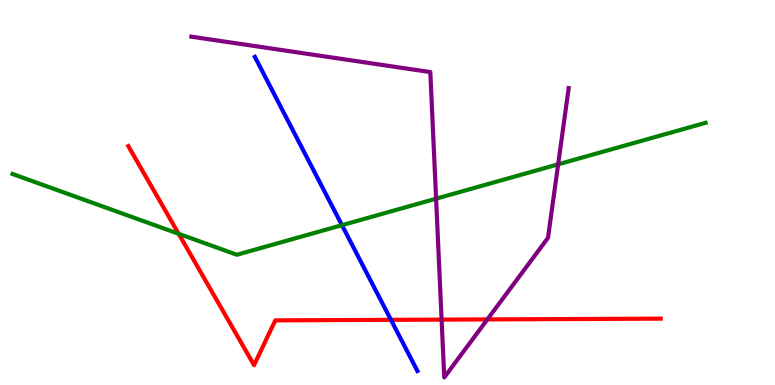[{'lines': ['blue', 'red'], 'intersections': [{'x': 5.04, 'y': 1.69}]}, {'lines': ['green', 'red'], 'intersections': [{'x': 2.31, 'y': 3.93}]}, {'lines': ['purple', 'red'], 'intersections': [{'x': 5.7, 'y': 1.7}, {'x': 6.29, 'y': 1.7}]}, {'lines': ['blue', 'green'], 'intersections': [{'x': 4.41, 'y': 4.15}]}, {'lines': ['blue', 'purple'], 'intersections': []}, {'lines': ['green', 'purple'], 'intersections': [{'x': 5.63, 'y': 4.84}, {'x': 7.2, 'y': 5.73}]}]